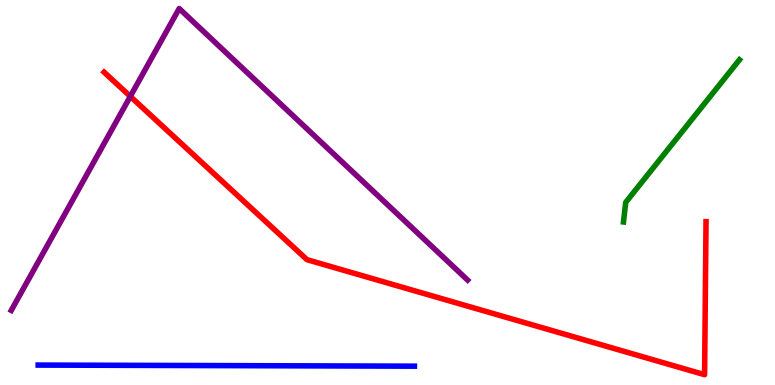[{'lines': ['blue', 'red'], 'intersections': []}, {'lines': ['green', 'red'], 'intersections': []}, {'lines': ['purple', 'red'], 'intersections': [{'x': 1.68, 'y': 7.5}]}, {'lines': ['blue', 'green'], 'intersections': []}, {'lines': ['blue', 'purple'], 'intersections': []}, {'lines': ['green', 'purple'], 'intersections': []}]